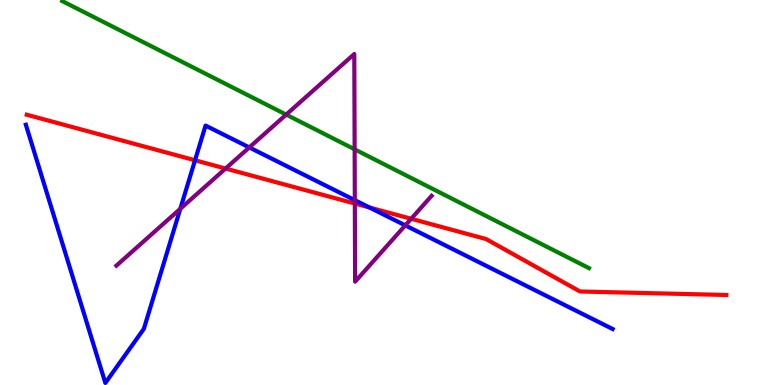[{'lines': ['blue', 'red'], 'intersections': [{'x': 2.52, 'y': 5.84}, {'x': 4.77, 'y': 4.61}]}, {'lines': ['green', 'red'], 'intersections': []}, {'lines': ['purple', 'red'], 'intersections': [{'x': 2.91, 'y': 5.62}, {'x': 4.58, 'y': 4.71}, {'x': 5.31, 'y': 4.32}]}, {'lines': ['blue', 'green'], 'intersections': []}, {'lines': ['blue', 'purple'], 'intersections': [{'x': 2.33, 'y': 4.58}, {'x': 3.22, 'y': 6.17}, {'x': 4.58, 'y': 4.8}, {'x': 5.23, 'y': 4.15}]}, {'lines': ['green', 'purple'], 'intersections': [{'x': 3.69, 'y': 7.02}, {'x': 4.58, 'y': 6.12}]}]